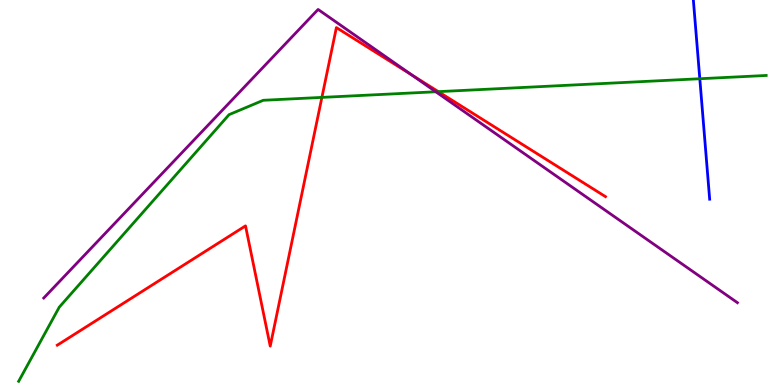[{'lines': ['blue', 'red'], 'intersections': []}, {'lines': ['green', 'red'], 'intersections': [{'x': 4.15, 'y': 7.47}, {'x': 5.66, 'y': 7.62}]}, {'lines': ['purple', 'red'], 'intersections': [{'x': 5.31, 'y': 8.06}]}, {'lines': ['blue', 'green'], 'intersections': [{'x': 9.03, 'y': 7.95}]}, {'lines': ['blue', 'purple'], 'intersections': []}, {'lines': ['green', 'purple'], 'intersections': [{'x': 5.62, 'y': 7.62}]}]